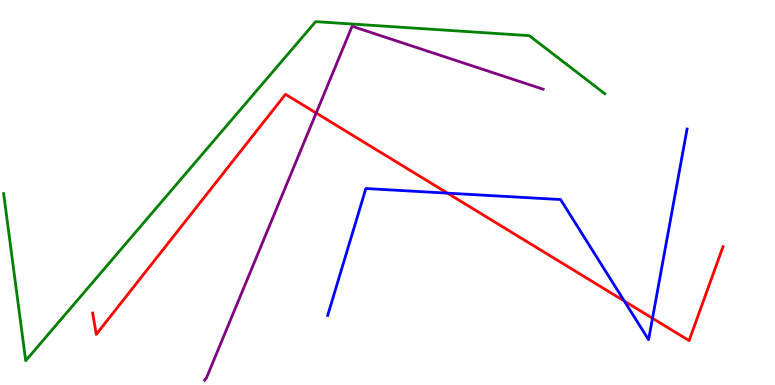[{'lines': ['blue', 'red'], 'intersections': [{'x': 5.77, 'y': 4.98}, {'x': 8.06, 'y': 2.18}, {'x': 8.42, 'y': 1.73}]}, {'lines': ['green', 'red'], 'intersections': []}, {'lines': ['purple', 'red'], 'intersections': [{'x': 4.08, 'y': 7.06}]}, {'lines': ['blue', 'green'], 'intersections': []}, {'lines': ['blue', 'purple'], 'intersections': []}, {'lines': ['green', 'purple'], 'intersections': []}]